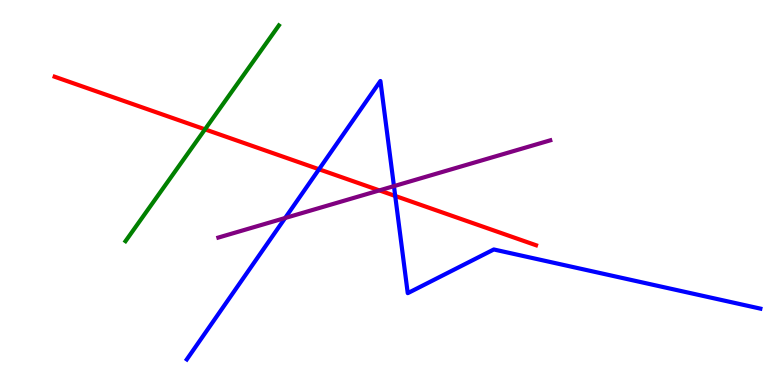[{'lines': ['blue', 'red'], 'intersections': [{'x': 4.12, 'y': 5.6}, {'x': 5.1, 'y': 4.91}]}, {'lines': ['green', 'red'], 'intersections': [{'x': 2.65, 'y': 6.64}]}, {'lines': ['purple', 'red'], 'intersections': [{'x': 4.9, 'y': 5.05}]}, {'lines': ['blue', 'green'], 'intersections': []}, {'lines': ['blue', 'purple'], 'intersections': [{'x': 3.68, 'y': 4.34}, {'x': 5.08, 'y': 5.17}]}, {'lines': ['green', 'purple'], 'intersections': []}]